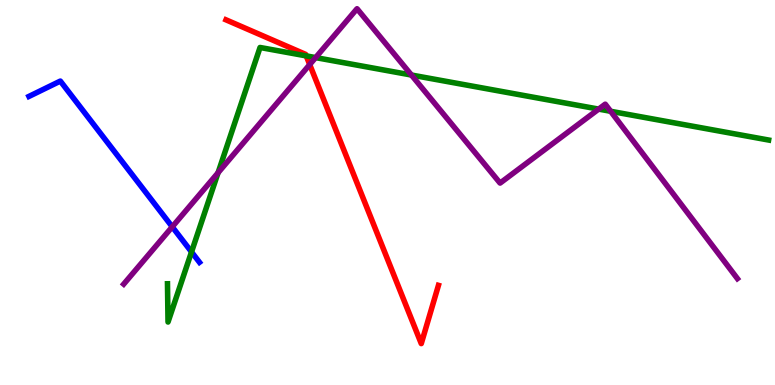[{'lines': ['blue', 'red'], 'intersections': []}, {'lines': ['green', 'red'], 'intersections': [{'x': 3.95, 'y': 8.55}]}, {'lines': ['purple', 'red'], 'intersections': [{'x': 4.0, 'y': 8.32}]}, {'lines': ['blue', 'green'], 'intersections': [{'x': 2.47, 'y': 3.46}]}, {'lines': ['blue', 'purple'], 'intersections': [{'x': 2.22, 'y': 4.11}]}, {'lines': ['green', 'purple'], 'intersections': [{'x': 2.81, 'y': 5.51}, {'x': 4.07, 'y': 8.5}, {'x': 5.31, 'y': 8.05}, {'x': 7.72, 'y': 7.17}, {'x': 7.88, 'y': 7.11}]}]